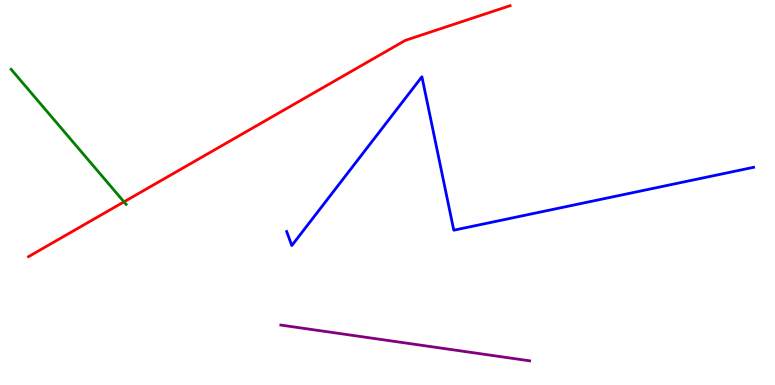[{'lines': ['blue', 'red'], 'intersections': []}, {'lines': ['green', 'red'], 'intersections': [{'x': 1.6, 'y': 4.76}]}, {'lines': ['purple', 'red'], 'intersections': []}, {'lines': ['blue', 'green'], 'intersections': []}, {'lines': ['blue', 'purple'], 'intersections': []}, {'lines': ['green', 'purple'], 'intersections': []}]